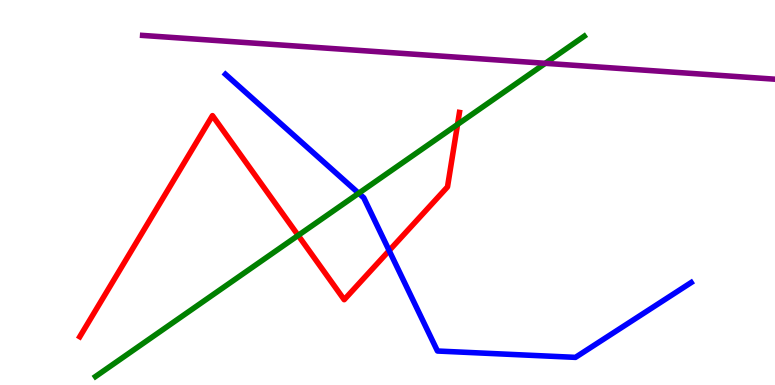[{'lines': ['blue', 'red'], 'intersections': [{'x': 5.02, 'y': 3.49}]}, {'lines': ['green', 'red'], 'intersections': [{'x': 3.85, 'y': 3.89}, {'x': 5.9, 'y': 6.77}]}, {'lines': ['purple', 'red'], 'intersections': []}, {'lines': ['blue', 'green'], 'intersections': [{'x': 4.63, 'y': 4.98}]}, {'lines': ['blue', 'purple'], 'intersections': []}, {'lines': ['green', 'purple'], 'intersections': [{'x': 7.04, 'y': 8.36}]}]